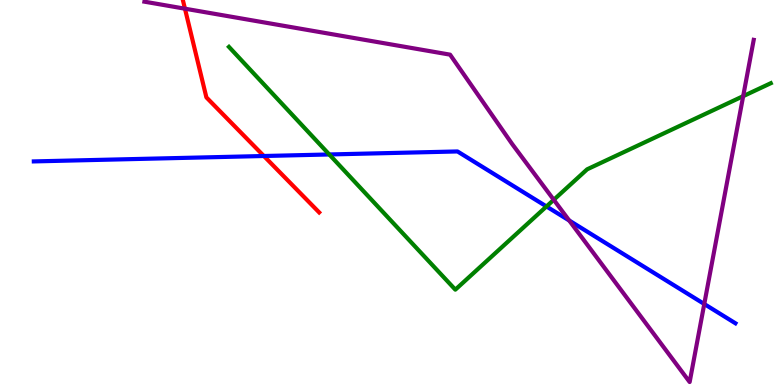[{'lines': ['blue', 'red'], 'intersections': [{'x': 3.4, 'y': 5.95}]}, {'lines': ['green', 'red'], 'intersections': []}, {'lines': ['purple', 'red'], 'intersections': [{'x': 2.39, 'y': 9.77}]}, {'lines': ['blue', 'green'], 'intersections': [{'x': 4.25, 'y': 5.99}, {'x': 7.05, 'y': 4.64}]}, {'lines': ['blue', 'purple'], 'intersections': [{'x': 7.34, 'y': 4.27}, {'x': 9.09, 'y': 2.1}]}, {'lines': ['green', 'purple'], 'intersections': [{'x': 7.15, 'y': 4.81}, {'x': 9.59, 'y': 7.5}]}]